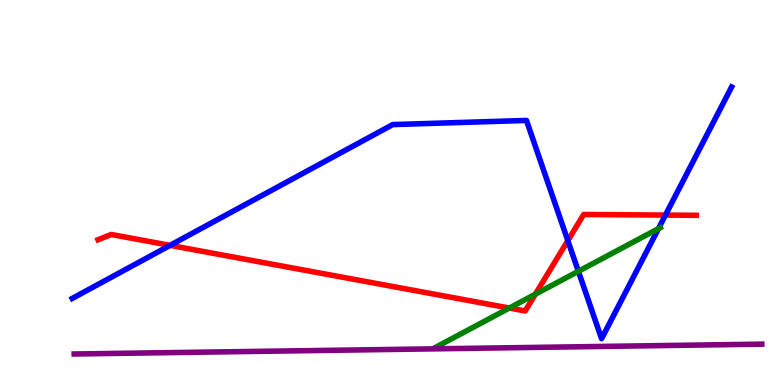[{'lines': ['blue', 'red'], 'intersections': [{'x': 2.19, 'y': 3.63}, {'x': 7.33, 'y': 3.75}, {'x': 8.59, 'y': 4.41}]}, {'lines': ['green', 'red'], 'intersections': [{'x': 6.57, 'y': 2.0}, {'x': 6.91, 'y': 2.36}]}, {'lines': ['purple', 'red'], 'intersections': []}, {'lines': ['blue', 'green'], 'intersections': [{'x': 7.46, 'y': 2.95}, {'x': 8.5, 'y': 4.06}]}, {'lines': ['blue', 'purple'], 'intersections': []}, {'lines': ['green', 'purple'], 'intersections': []}]